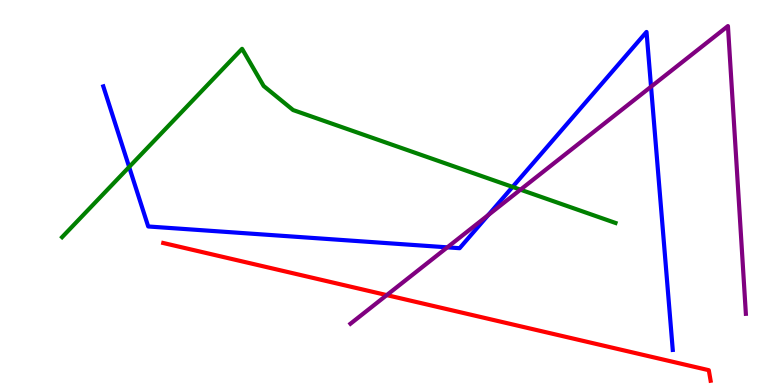[{'lines': ['blue', 'red'], 'intersections': []}, {'lines': ['green', 'red'], 'intersections': []}, {'lines': ['purple', 'red'], 'intersections': [{'x': 4.99, 'y': 2.33}]}, {'lines': ['blue', 'green'], 'intersections': [{'x': 1.67, 'y': 5.66}, {'x': 6.61, 'y': 5.15}]}, {'lines': ['blue', 'purple'], 'intersections': [{'x': 5.77, 'y': 3.58}, {'x': 6.3, 'y': 4.41}, {'x': 8.4, 'y': 7.75}]}, {'lines': ['green', 'purple'], 'intersections': [{'x': 6.72, 'y': 5.07}]}]